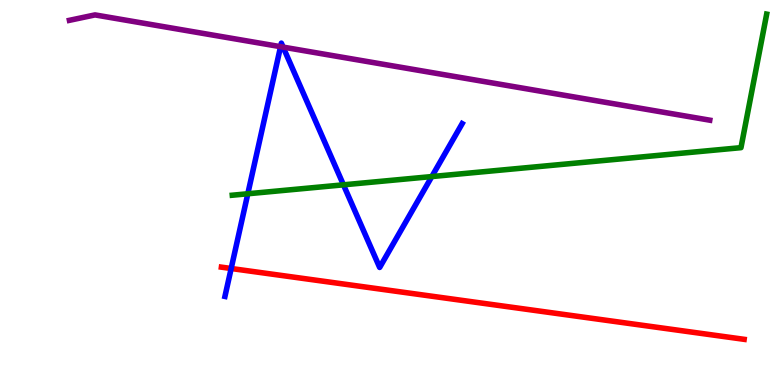[{'lines': ['blue', 'red'], 'intersections': [{'x': 2.98, 'y': 3.03}]}, {'lines': ['green', 'red'], 'intersections': []}, {'lines': ['purple', 'red'], 'intersections': []}, {'lines': ['blue', 'green'], 'intersections': [{'x': 3.2, 'y': 4.97}, {'x': 4.43, 'y': 5.2}, {'x': 5.57, 'y': 5.41}]}, {'lines': ['blue', 'purple'], 'intersections': [{'x': 3.62, 'y': 8.79}, {'x': 3.65, 'y': 8.78}]}, {'lines': ['green', 'purple'], 'intersections': []}]